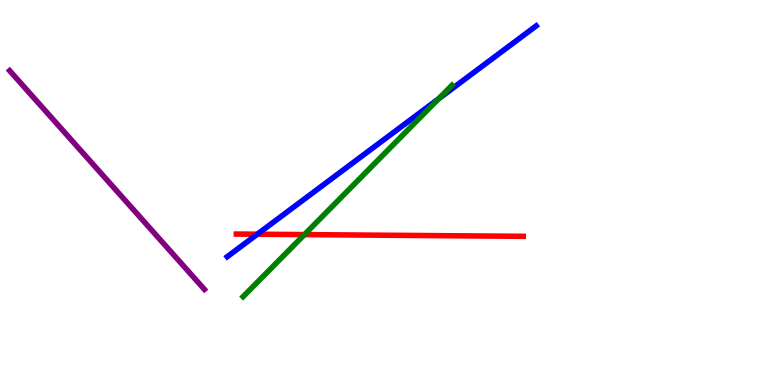[{'lines': ['blue', 'red'], 'intersections': [{'x': 3.32, 'y': 3.92}]}, {'lines': ['green', 'red'], 'intersections': [{'x': 3.93, 'y': 3.91}]}, {'lines': ['purple', 'red'], 'intersections': []}, {'lines': ['blue', 'green'], 'intersections': [{'x': 5.66, 'y': 7.43}]}, {'lines': ['blue', 'purple'], 'intersections': []}, {'lines': ['green', 'purple'], 'intersections': []}]